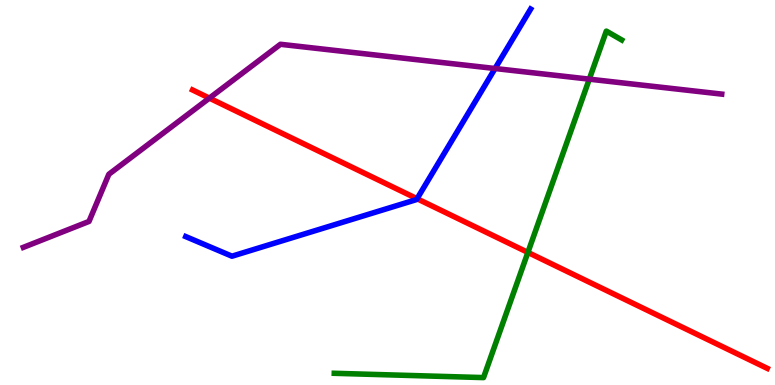[{'lines': ['blue', 'red'], 'intersections': [{'x': 5.38, 'y': 4.84}]}, {'lines': ['green', 'red'], 'intersections': [{'x': 6.81, 'y': 3.44}]}, {'lines': ['purple', 'red'], 'intersections': [{'x': 2.7, 'y': 7.45}]}, {'lines': ['blue', 'green'], 'intersections': []}, {'lines': ['blue', 'purple'], 'intersections': [{'x': 6.39, 'y': 8.22}]}, {'lines': ['green', 'purple'], 'intersections': [{'x': 7.6, 'y': 7.94}]}]